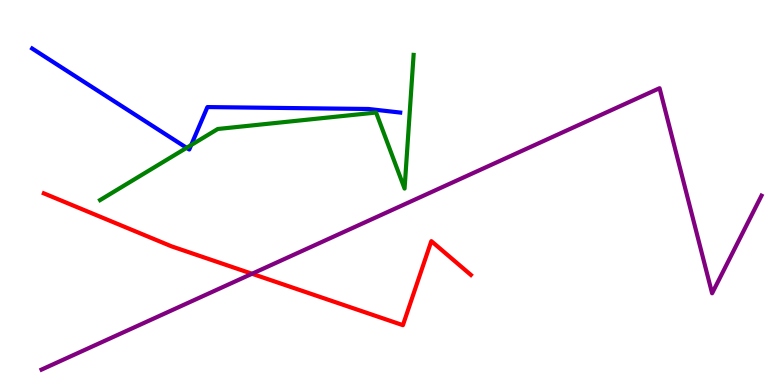[{'lines': ['blue', 'red'], 'intersections': []}, {'lines': ['green', 'red'], 'intersections': []}, {'lines': ['purple', 'red'], 'intersections': [{'x': 3.25, 'y': 2.89}]}, {'lines': ['blue', 'green'], 'intersections': [{'x': 2.41, 'y': 6.16}, {'x': 2.47, 'y': 6.23}]}, {'lines': ['blue', 'purple'], 'intersections': []}, {'lines': ['green', 'purple'], 'intersections': []}]